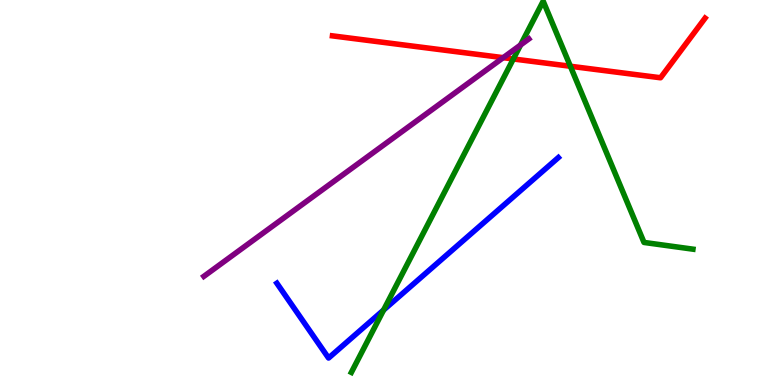[{'lines': ['blue', 'red'], 'intersections': []}, {'lines': ['green', 'red'], 'intersections': [{'x': 6.62, 'y': 8.47}, {'x': 7.36, 'y': 8.28}]}, {'lines': ['purple', 'red'], 'intersections': [{'x': 6.49, 'y': 8.5}]}, {'lines': ['blue', 'green'], 'intersections': [{'x': 4.95, 'y': 1.95}]}, {'lines': ['blue', 'purple'], 'intersections': []}, {'lines': ['green', 'purple'], 'intersections': [{'x': 6.72, 'y': 8.83}]}]